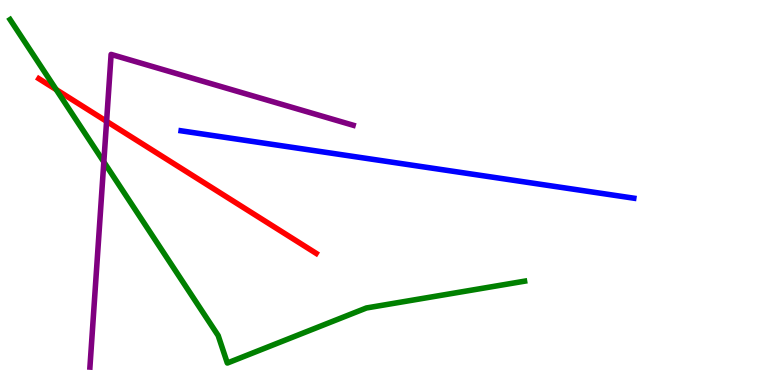[{'lines': ['blue', 'red'], 'intersections': []}, {'lines': ['green', 'red'], 'intersections': [{'x': 0.725, 'y': 7.67}]}, {'lines': ['purple', 'red'], 'intersections': [{'x': 1.38, 'y': 6.85}]}, {'lines': ['blue', 'green'], 'intersections': []}, {'lines': ['blue', 'purple'], 'intersections': []}, {'lines': ['green', 'purple'], 'intersections': [{'x': 1.34, 'y': 5.79}]}]